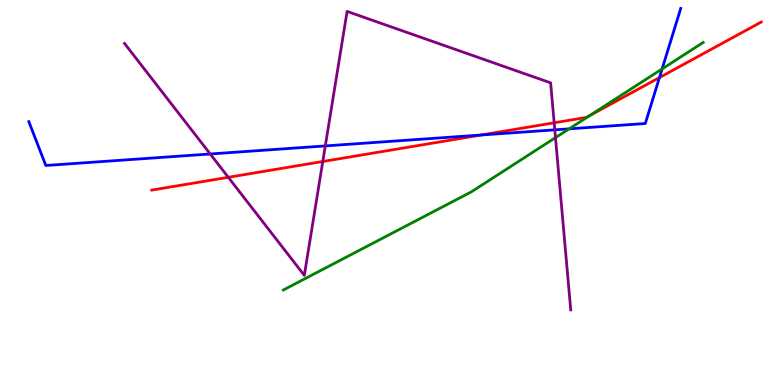[{'lines': ['blue', 'red'], 'intersections': [{'x': 6.21, 'y': 6.49}, {'x': 8.51, 'y': 7.99}]}, {'lines': ['green', 'red'], 'intersections': [{'x': 7.61, 'y': 6.99}]}, {'lines': ['purple', 'red'], 'intersections': [{'x': 2.95, 'y': 5.39}, {'x': 4.16, 'y': 5.81}, {'x': 7.15, 'y': 6.81}]}, {'lines': ['blue', 'green'], 'intersections': [{'x': 7.34, 'y': 6.65}, {'x': 8.54, 'y': 8.21}]}, {'lines': ['blue', 'purple'], 'intersections': [{'x': 2.71, 'y': 6.0}, {'x': 4.2, 'y': 6.21}, {'x': 7.16, 'y': 6.63}]}, {'lines': ['green', 'purple'], 'intersections': [{'x': 7.17, 'y': 6.42}]}]